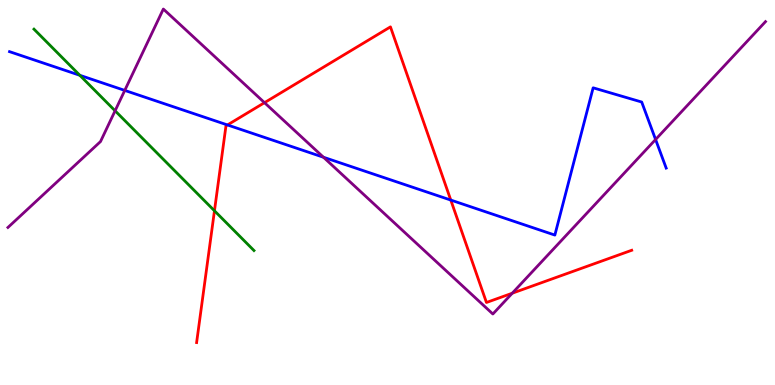[{'lines': ['blue', 'red'], 'intersections': [{'x': 2.94, 'y': 6.75}, {'x': 5.82, 'y': 4.8}]}, {'lines': ['green', 'red'], 'intersections': [{'x': 2.77, 'y': 4.53}]}, {'lines': ['purple', 'red'], 'intersections': [{'x': 3.41, 'y': 7.33}, {'x': 6.61, 'y': 2.38}]}, {'lines': ['blue', 'green'], 'intersections': [{'x': 1.03, 'y': 8.04}]}, {'lines': ['blue', 'purple'], 'intersections': [{'x': 1.61, 'y': 7.65}, {'x': 4.17, 'y': 5.92}, {'x': 8.46, 'y': 6.38}]}, {'lines': ['green', 'purple'], 'intersections': [{'x': 1.49, 'y': 7.12}]}]